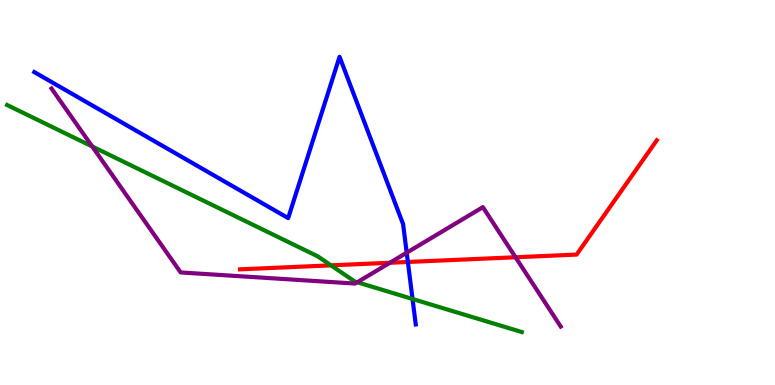[{'lines': ['blue', 'red'], 'intersections': [{'x': 5.26, 'y': 3.2}]}, {'lines': ['green', 'red'], 'intersections': [{'x': 4.27, 'y': 3.11}]}, {'lines': ['purple', 'red'], 'intersections': [{'x': 5.03, 'y': 3.17}, {'x': 6.65, 'y': 3.32}]}, {'lines': ['blue', 'green'], 'intersections': [{'x': 5.32, 'y': 2.23}]}, {'lines': ['blue', 'purple'], 'intersections': [{'x': 5.25, 'y': 3.44}]}, {'lines': ['green', 'purple'], 'intersections': [{'x': 1.19, 'y': 6.2}, {'x': 4.61, 'y': 2.67}]}]